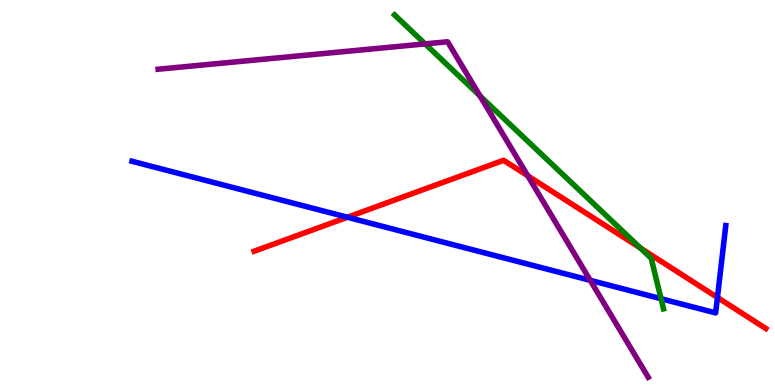[{'lines': ['blue', 'red'], 'intersections': [{'x': 4.48, 'y': 4.36}, {'x': 9.26, 'y': 2.27}]}, {'lines': ['green', 'red'], 'intersections': [{'x': 8.26, 'y': 3.56}]}, {'lines': ['purple', 'red'], 'intersections': [{'x': 6.81, 'y': 5.43}]}, {'lines': ['blue', 'green'], 'intersections': [{'x': 8.53, 'y': 2.24}]}, {'lines': ['blue', 'purple'], 'intersections': [{'x': 7.62, 'y': 2.72}]}, {'lines': ['green', 'purple'], 'intersections': [{'x': 5.49, 'y': 8.86}, {'x': 6.19, 'y': 7.51}]}]